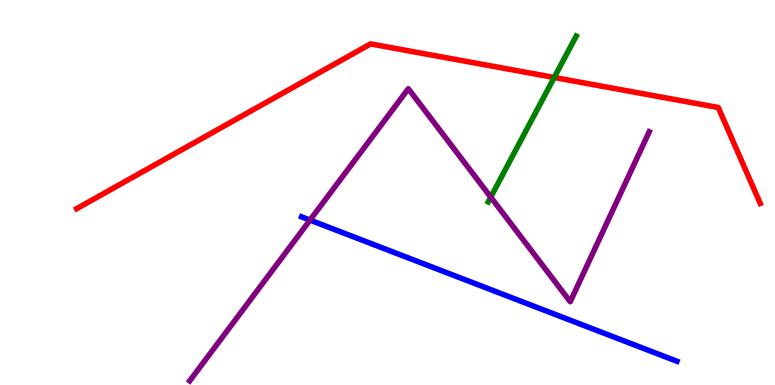[{'lines': ['blue', 'red'], 'intersections': []}, {'lines': ['green', 'red'], 'intersections': [{'x': 7.15, 'y': 7.99}]}, {'lines': ['purple', 'red'], 'intersections': []}, {'lines': ['blue', 'green'], 'intersections': []}, {'lines': ['blue', 'purple'], 'intersections': [{'x': 4.0, 'y': 4.28}]}, {'lines': ['green', 'purple'], 'intersections': [{'x': 6.33, 'y': 4.88}]}]